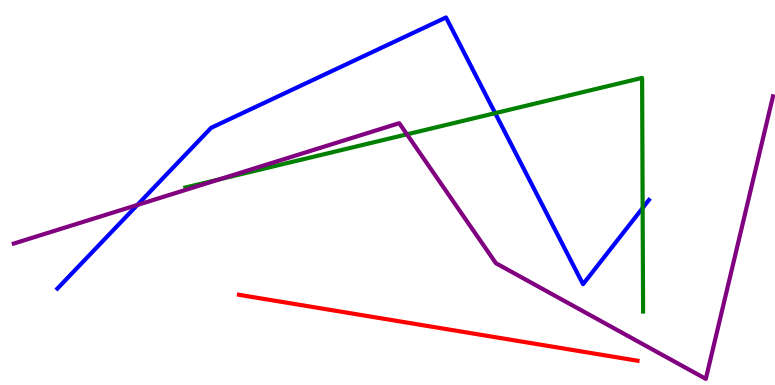[{'lines': ['blue', 'red'], 'intersections': []}, {'lines': ['green', 'red'], 'intersections': []}, {'lines': ['purple', 'red'], 'intersections': []}, {'lines': ['blue', 'green'], 'intersections': [{'x': 6.39, 'y': 7.06}, {'x': 8.29, 'y': 4.6}]}, {'lines': ['blue', 'purple'], 'intersections': [{'x': 1.77, 'y': 4.68}]}, {'lines': ['green', 'purple'], 'intersections': [{'x': 2.83, 'y': 5.34}, {'x': 5.25, 'y': 6.51}]}]